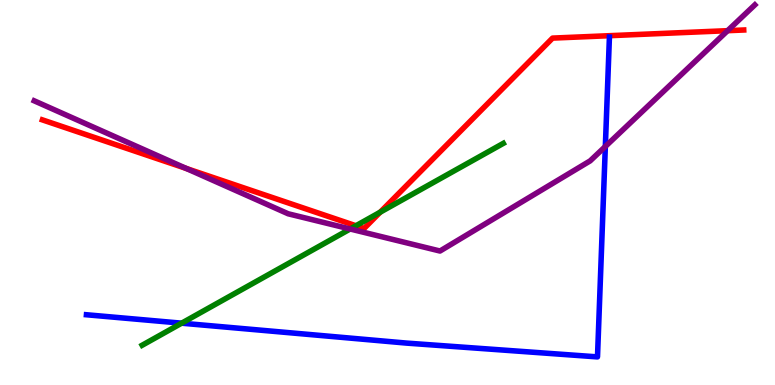[{'lines': ['blue', 'red'], 'intersections': []}, {'lines': ['green', 'red'], 'intersections': [{'x': 4.59, 'y': 4.14}, {'x': 4.91, 'y': 4.49}]}, {'lines': ['purple', 'red'], 'intersections': [{'x': 2.4, 'y': 5.62}, {'x': 9.39, 'y': 9.2}]}, {'lines': ['blue', 'green'], 'intersections': [{'x': 2.34, 'y': 1.61}]}, {'lines': ['blue', 'purple'], 'intersections': [{'x': 7.81, 'y': 6.2}]}, {'lines': ['green', 'purple'], 'intersections': [{'x': 4.52, 'y': 4.05}]}]